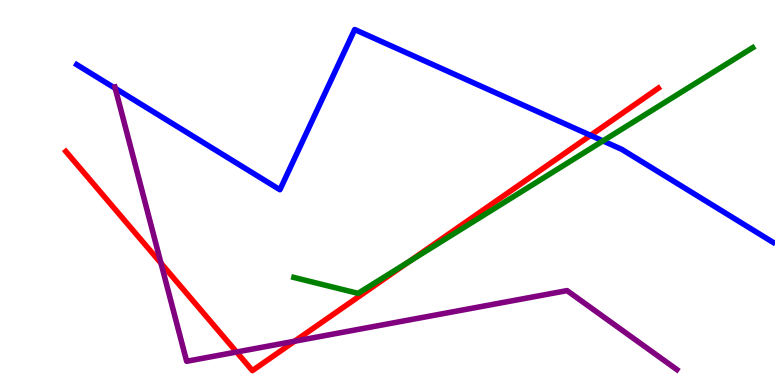[{'lines': ['blue', 'red'], 'intersections': [{'x': 7.62, 'y': 6.48}]}, {'lines': ['green', 'red'], 'intersections': [{'x': 5.28, 'y': 3.2}]}, {'lines': ['purple', 'red'], 'intersections': [{'x': 2.08, 'y': 3.16}, {'x': 3.05, 'y': 0.857}, {'x': 3.8, 'y': 1.14}]}, {'lines': ['blue', 'green'], 'intersections': [{'x': 7.78, 'y': 6.34}]}, {'lines': ['blue', 'purple'], 'intersections': [{'x': 1.49, 'y': 7.7}]}, {'lines': ['green', 'purple'], 'intersections': []}]